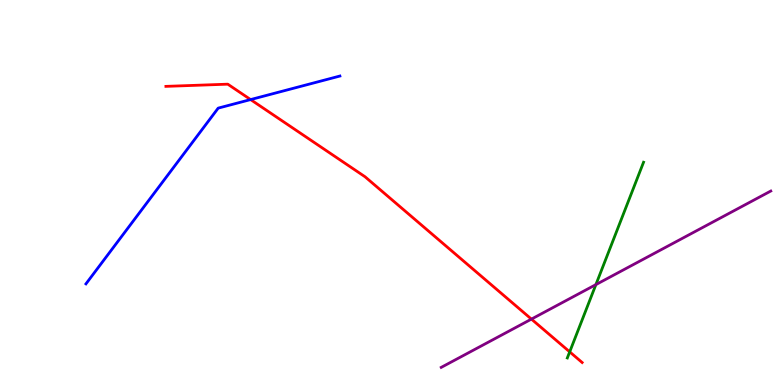[{'lines': ['blue', 'red'], 'intersections': [{'x': 3.23, 'y': 7.41}]}, {'lines': ['green', 'red'], 'intersections': [{'x': 7.35, 'y': 0.861}]}, {'lines': ['purple', 'red'], 'intersections': [{'x': 6.86, 'y': 1.71}]}, {'lines': ['blue', 'green'], 'intersections': []}, {'lines': ['blue', 'purple'], 'intersections': []}, {'lines': ['green', 'purple'], 'intersections': [{'x': 7.69, 'y': 2.61}]}]